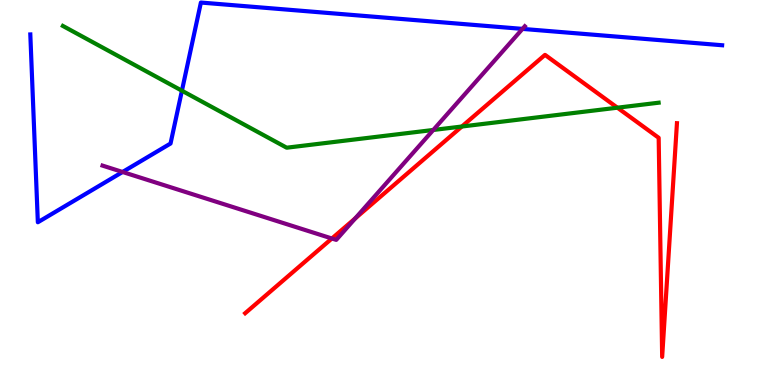[{'lines': ['blue', 'red'], 'intersections': []}, {'lines': ['green', 'red'], 'intersections': [{'x': 5.96, 'y': 6.71}, {'x': 7.97, 'y': 7.2}]}, {'lines': ['purple', 'red'], 'intersections': [{'x': 4.28, 'y': 3.81}, {'x': 4.58, 'y': 4.33}]}, {'lines': ['blue', 'green'], 'intersections': [{'x': 2.35, 'y': 7.64}]}, {'lines': ['blue', 'purple'], 'intersections': [{'x': 1.58, 'y': 5.53}, {'x': 6.74, 'y': 9.25}]}, {'lines': ['green', 'purple'], 'intersections': [{'x': 5.59, 'y': 6.62}]}]